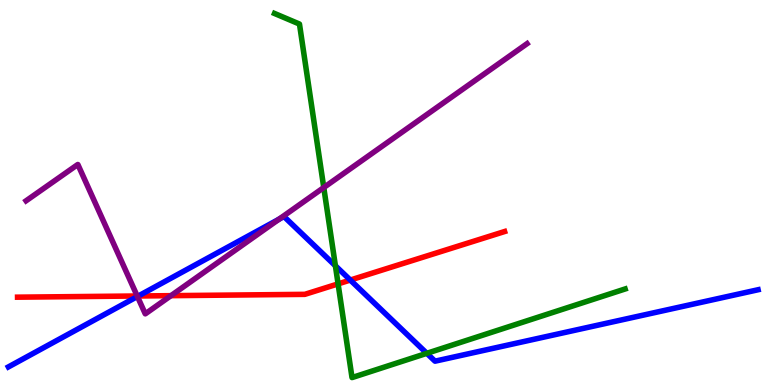[{'lines': ['blue', 'red'], 'intersections': [{'x': 1.79, 'y': 2.31}, {'x': 4.52, 'y': 2.73}]}, {'lines': ['green', 'red'], 'intersections': [{'x': 4.36, 'y': 2.63}]}, {'lines': ['purple', 'red'], 'intersections': [{'x': 1.77, 'y': 2.31}, {'x': 2.21, 'y': 2.32}]}, {'lines': ['blue', 'green'], 'intersections': [{'x': 4.33, 'y': 3.1}, {'x': 5.51, 'y': 0.823}]}, {'lines': ['blue', 'purple'], 'intersections': [{'x': 1.77, 'y': 2.3}, {'x': 3.6, 'y': 4.31}]}, {'lines': ['green', 'purple'], 'intersections': [{'x': 4.18, 'y': 5.13}]}]